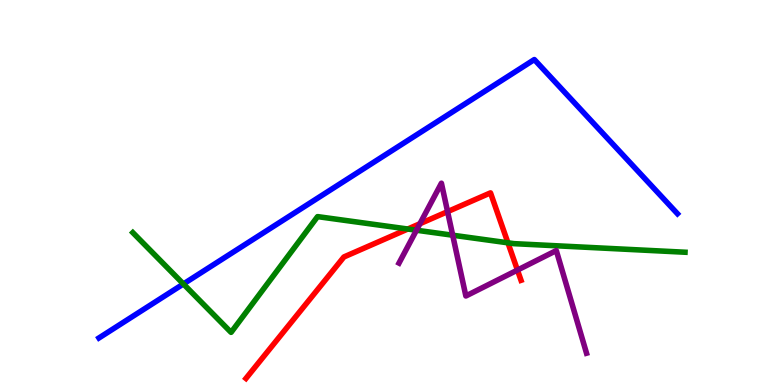[{'lines': ['blue', 'red'], 'intersections': []}, {'lines': ['green', 'red'], 'intersections': [{'x': 5.26, 'y': 4.05}, {'x': 6.55, 'y': 3.69}]}, {'lines': ['purple', 'red'], 'intersections': [{'x': 5.42, 'y': 4.19}, {'x': 5.78, 'y': 4.5}, {'x': 6.68, 'y': 2.98}]}, {'lines': ['blue', 'green'], 'intersections': [{'x': 2.37, 'y': 2.62}]}, {'lines': ['blue', 'purple'], 'intersections': []}, {'lines': ['green', 'purple'], 'intersections': [{'x': 5.37, 'y': 4.02}, {'x': 5.84, 'y': 3.89}]}]